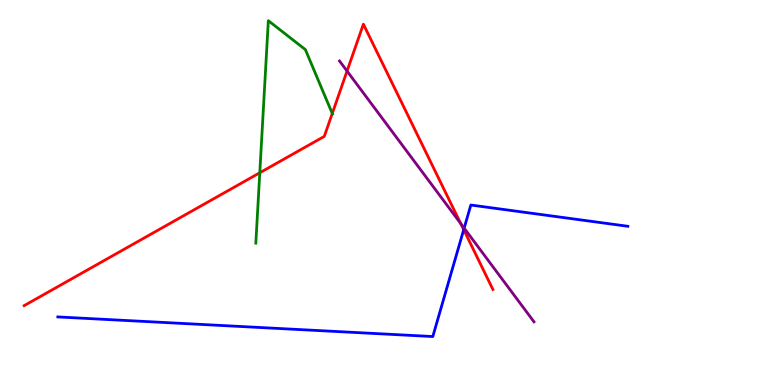[{'lines': ['blue', 'red'], 'intersections': [{'x': 5.98, 'y': 4.03}]}, {'lines': ['green', 'red'], 'intersections': [{'x': 3.35, 'y': 5.51}, {'x': 4.29, 'y': 7.05}]}, {'lines': ['purple', 'red'], 'intersections': [{'x': 4.48, 'y': 8.15}, {'x': 5.94, 'y': 4.19}]}, {'lines': ['blue', 'green'], 'intersections': []}, {'lines': ['blue', 'purple'], 'intersections': [{'x': 5.99, 'y': 4.07}]}, {'lines': ['green', 'purple'], 'intersections': []}]